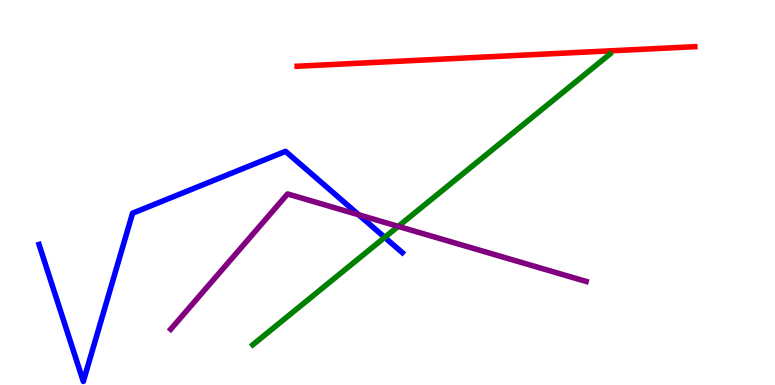[{'lines': ['blue', 'red'], 'intersections': []}, {'lines': ['green', 'red'], 'intersections': []}, {'lines': ['purple', 'red'], 'intersections': []}, {'lines': ['blue', 'green'], 'intersections': [{'x': 4.96, 'y': 3.83}]}, {'lines': ['blue', 'purple'], 'intersections': [{'x': 4.63, 'y': 4.42}]}, {'lines': ['green', 'purple'], 'intersections': [{'x': 5.14, 'y': 4.12}]}]